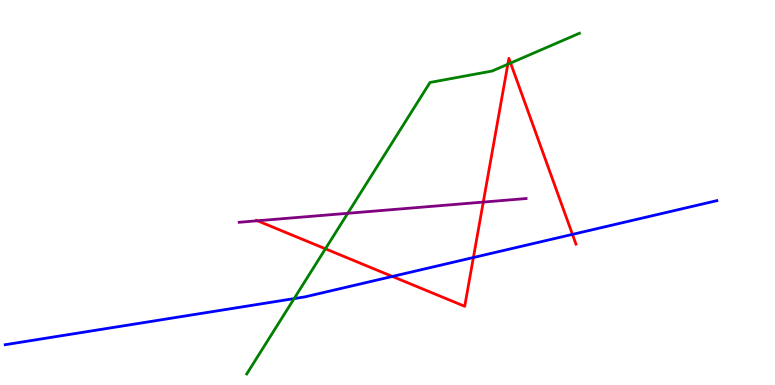[{'lines': ['blue', 'red'], 'intersections': [{'x': 5.06, 'y': 2.82}, {'x': 6.11, 'y': 3.31}, {'x': 7.39, 'y': 3.91}]}, {'lines': ['green', 'red'], 'intersections': [{'x': 4.2, 'y': 3.54}, {'x': 6.55, 'y': 8.33}, {'x': 6.59, 'y': 8.36}]}, {'lines': ['purple', 'red'], 'intersections': [{'x': 3.32, 'y': 4.27}, {'x': 6.24, 'y': 4.75}]}, {'lines': ['blue', 'green'], 'intersections': [{'x': 3.8, 'y': 2.24}]}, {'lines': ['blue', 'purple'], 'intersections': []}, {'lines': ['green', 'purple'], 'intersections': [{'x': 4.49, 'y': 4.46}]}]